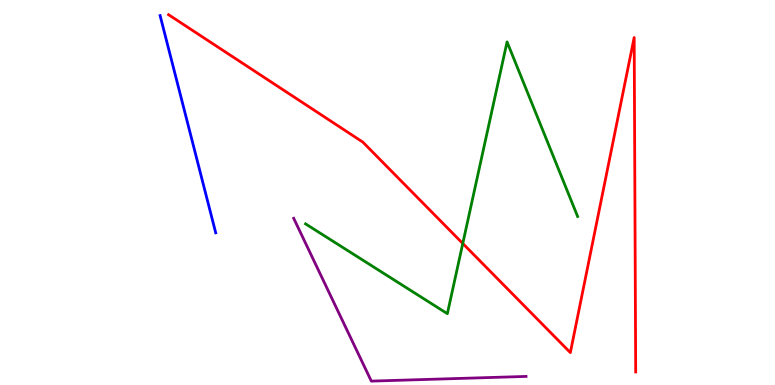[{'lines': ['blue', 'red'], 'intersections': []}, {'lines': ['green', 'red'], 'intersections': [{'x': 5.97, 'y': 3.68}]}, {'lines': ['purple', 'red'], 'intersections': []}, {'lines': ['blue', 'green'], 'intersections': []}, {'lines': ['blue', 'purple'], 'intersections': []}, {'lines': ['green', 'purple'], 'intersections': []}]